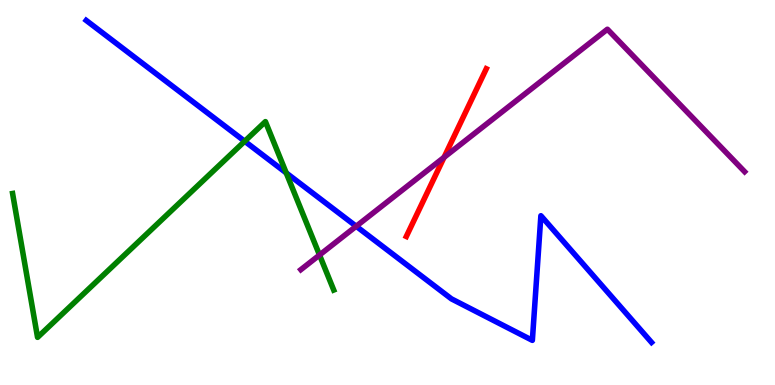[{'lines': ['blue', 'red'], 'intersections': []}, {'lines': ['green', 'red'], 'intersections': []}, {'lines': ['purple', 'red'], 'intersections': [{'x': 5.73, 'y': 5.91}]}, {'lines': ['blue', 'green'], 'intersections': [{'x': 3.16, 'y': 6.33}, {'x': 3.69, 'y': 5.51}]}, {'lines': ['blue', 'purple'], 'intersections': [{'x': 4.6, 'y': 4.12}]}, {'lines': ['green', 'purple'], 'intersections': [{'x': 4.12, 'y': 3.38}]}]